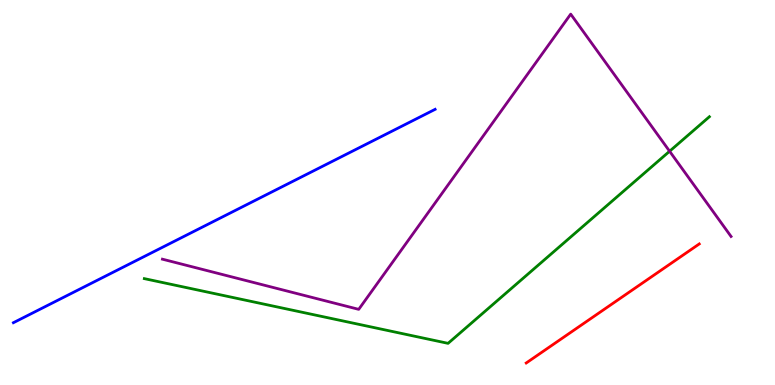[{'lines': ['blue', 'red'], 'intersections': []}, {'lines': ['green', 'red'], 'intersections': []}, {'lines': ['purple', 'red'], 'intersections': []}, {'lines': ['blue', 'green'], 'intersections': []}, {'lines': ['blue', 'purple'], 'intersections': []}, {'lines': ['green', 'purple'], 'intersections': [{'x': 8.64, 'y': 6.07}]}]